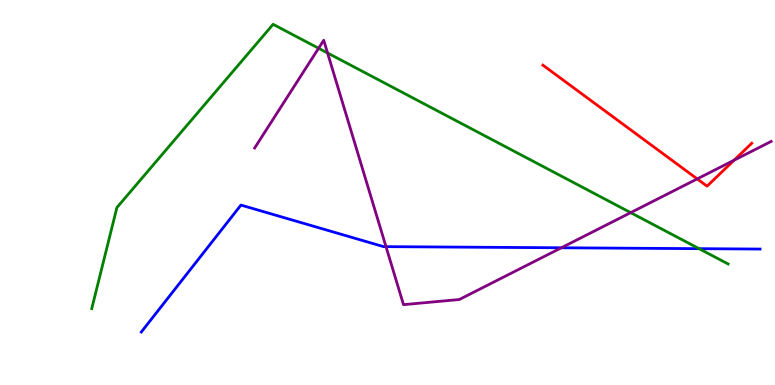[{'lines': ['blue', 'red'], 'intersections': []}, {'lines': ['green', 'red'], 'intersections': []}, {'lines': ['purple', 'red'], 'intersections': [{'x': 9.0, 'y': 5.35}, {'x': 9.47, 'y': 5.84}]}, {'lines': ['blue', 'green'], 'intersections': [{'x': 9.02, 'y': 3.54}]}, {'lines': ['blue', 'purple'], 'intersections': [{'x': 4.98, 'y': 3.59}, {'x': 7.24, 'y': 3.56}]}, {'lines': ['green', 'purple'], 'intersections': [{'x': 4.11, 'y': 8.75}, {'x': 4.23, 'y': 8.62}, {'x': 8.14, 'y': 4.48}]}]